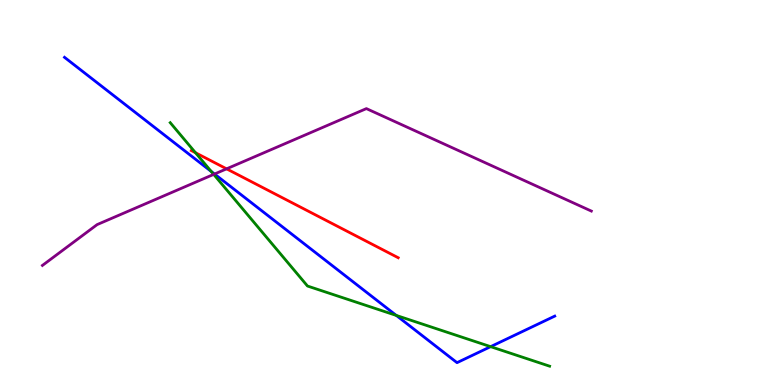[{'lines': ['blue', 'red'], 'intersections': []}, {'lines': ['green', 'red'], 'intersections': [{'x': 2.52, 'y': 6.03}]}, {'lines': ['purple', 'red'], 'intersections': [{'x': 2.92, 'y': 5.61}]}, {'lines': ['blue', 'green'], 'intersections': [{'x': 2.73, 'y': 5.55}, {'x': 5.11, 'y': 1.81}, {'x': 6.33, 'y': 0.996}]}, {'lines': ['blue', 'purple'], 'intersections': [{'x': 2.77, 'y': 5.48}]}, {'lines': ['green', 'purple'], 'intersections': [{'x': 2.76, 'y': 5.47}]}]